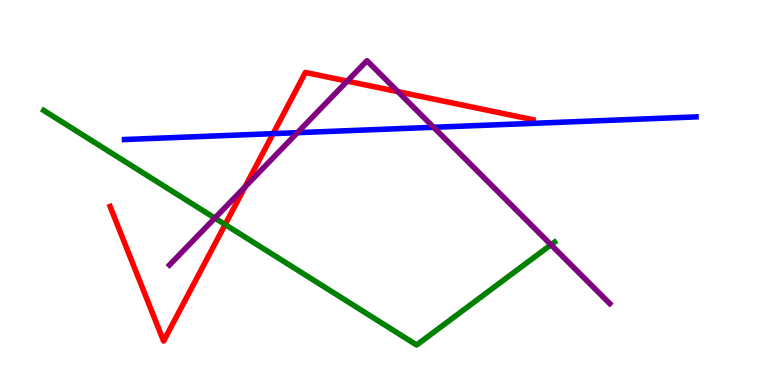[{'lines': ['blue', 'red'], 'intersections': [{'x': 3.52, 'y': 6.53}]}, {'lines': ['green', 'red'], 'intersections': [{'x': 2.9, 'y': 4.17}]}, {'lines': ['purple', 'red'], 'intersections': [{'x': 3.16, 'y': 5.15}, {'x': 4.48, 'y': 7.89}, {'x': 5.13, 'y': 7.62}]}, {'lines': ['blue', 'green'], 'intersections': []}, {'lines': ['blue', 'purple'], 'intersections': [{'x': 3.84, 'y': 6.55}, {'x': 5.59, 'y': 6.69}]}, {'lines': ['green', 'purple'], 'intersections': [{'x': 2.77, 'y': 4.34}, {'x': 7.11, 'y': 3.64}]}]